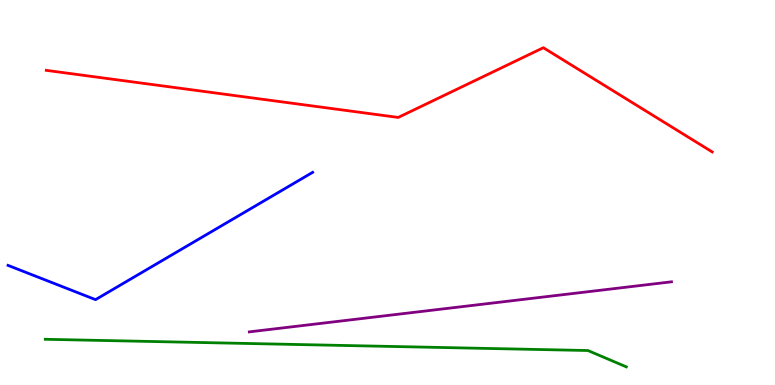[{'lines': ['blue', 'red'], 'intersections': []}, {'lines': ['green', 'red'], 'intersections': []}, {'lines': ['purple', 'red'], 'intersections': []}, {'lines': ['blue', 'green'], 'intersections': []}, {'lines': ['blue', 'purple'], 'intersections': []}, {'lines': ['green', 'purple'], 'intersections': []}]